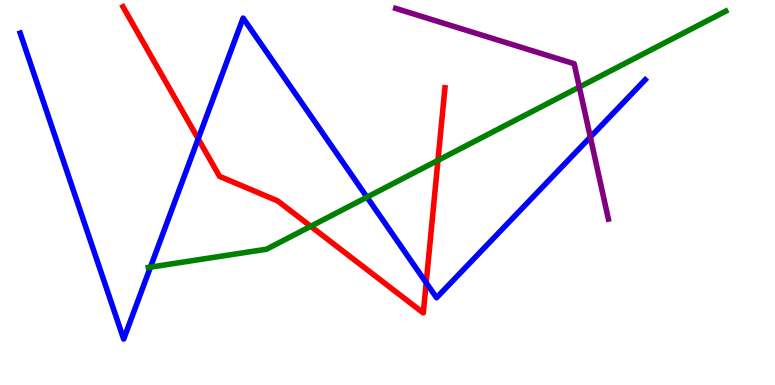[{'lines': ['blue', 'red'], 'intersections': [{'x': 2.56, 'y': 6.39}, {'x': 5.5, 'y': 2.66}]}, {'lines': ['green', 'red'], 'intersections': [{'x': 4.01, 'y': 4.12}, {'x': 5.65, 'y': 5.84}]}, {'lines': ['purple', 'red'], 'intersections': []}, {'lines': ['blue', 'green'], 'intersections': [{'x': 1.94, 'y': 3.06}, {'x': 4.74, 'y': 4.88}]}, {'lines': ['blue', 'purple'], 'intersections': [{'x': 7.62, 'y': 6.44}]}, {'lines': ['green', 'purple'], 'intersections': [{'x': 7.47, 'y': 7.74}]}]